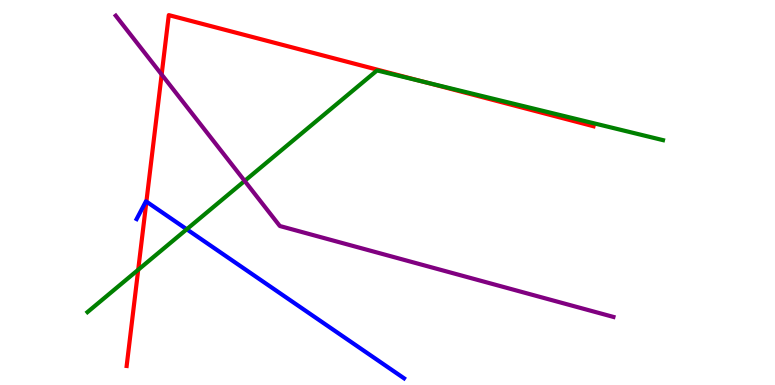[{'lines': ['blue', 'red'], 'intersections': [{'x': 1.89, 'y': 4.76}]}, {'lines': ['green', 'red'], 'intersections': [{'x': 1.78, 'y': 2.99}, {'x': 5.47, 'y': 7.87}]}, {'lines': ['purple', 'red'], 'intersections': [{'x': 2.09, 'y': 8.06}]}, {'lines': ['blue', 'green'], 'intersections': [{'x': 2.41, 'y': 4.05}]}, {'lines': ['blue', 'purple'], 'intersections': []}, {'lines': ['green', 'purple'], 'intersections': [{'x': 3.16, 'y': 5.3}]}]